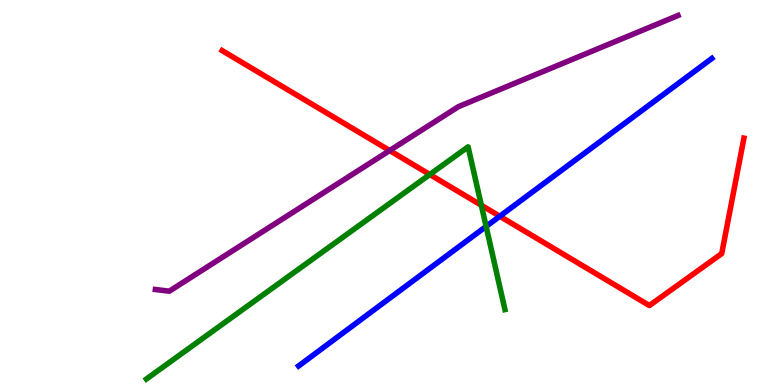[{'lines': ['blue', 'red'], 'intersections': [{'x': 6.45, 'y': 4.38}]}, {'lines': ['green', 'red'], 'intersections': [{'x': 5.55, 'y': 5.47}, {'x': 6.21, 'y': 4.67}]}, {'lines': ['purple', 'red'], 'intersections': [{'x': 5.03, 'y': 6.09}]}, {'lines': ['blue', 'green'], 'intersections': [{'x': 6.27, 'y': 4.12}]}, {'lines': ['blue', 'purple'], 'intersections': []}, {'lines': ['green', 'purple'], 'intersections': []}]